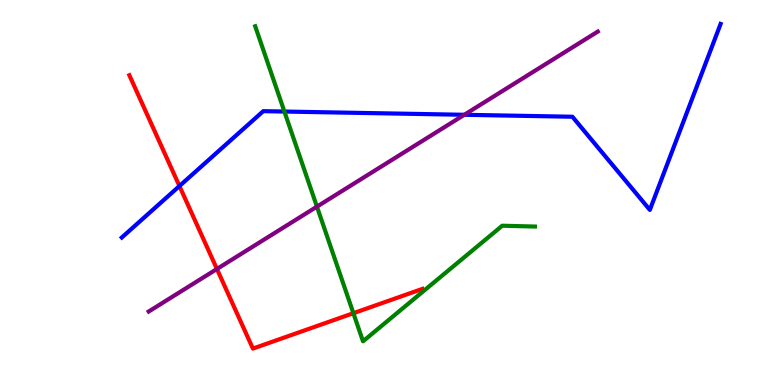[{'lines': ['blue', 'red'], 'intersections': [{'x': 2.32, 'y': 5.17}]}, {'lines': ['green', 'red'], 'intersections': [{'x': 4.56, 'y': 1.86}]}, {'lines': ['purple', 'red'], 'intersections': [{'x': 2.8, 'y': 3.01}]}, {'lines': ['blue', 'green'], 'intersections': [{'x': 3.67, 'y': 7.1}]}, {'lines': ['blue', 'purple'], 'intersections': [{'x': 5.99, 'y': 7.02}]}, {'lines': ['green', 'purple'], 'intersections': [{'x': 4.09, 'y': 4.63}]}]